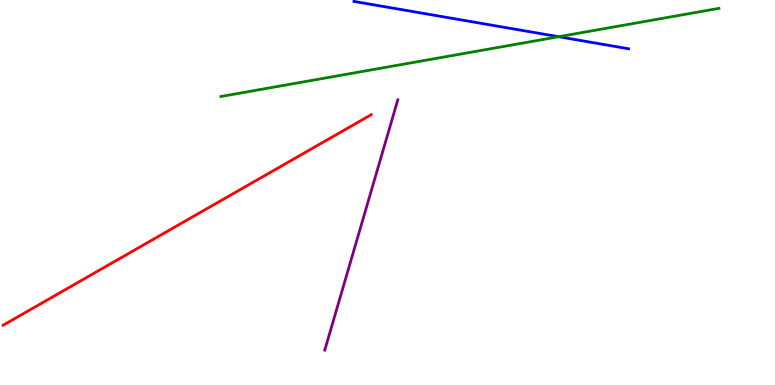[{'lines': ['blue', 'red'], 'intersections': []}, {'lines': ['green', 'red'], 'intersections': []}, {'lines': ['purple', 'red'], 'intersections': []}, {'lines': ['blue', 'green'], 'intersections': [{'x': 7.21, 'y': 9.05}]}, {'lines': ['blue', 'purple'], 'intersections': []}, {'lines': ['green', 'purple'], 'intersections': []}]